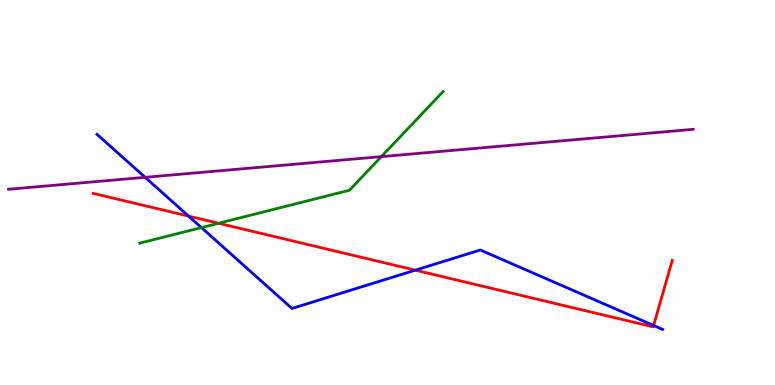[{'lines': ['blue', 'red'], 'intersections': [{'x': 2.43, 'y': 4.39}, {'x': 5.36, 'y': 2.98}, {'x': 8.43, 'y': 1.55}]}, {'lines': ['green', 'red'], 'intersections': [{'x': 2.82, 'y': 4.2}]}, {'lines': ['purple', 'red'], 'intersections': []}, {'lines': ['blue', 'green'], 'intersections': [{'x': 2.6, 'y': 4.09}]}, {'lines': ['blue', 'purple'], 'intersections': [{'x': 1.87, 'y': 5.39}]}, {'lines': ['green', 'purple'], 'intersections': [{'x': 4.92, 'y': 5.93}]}]